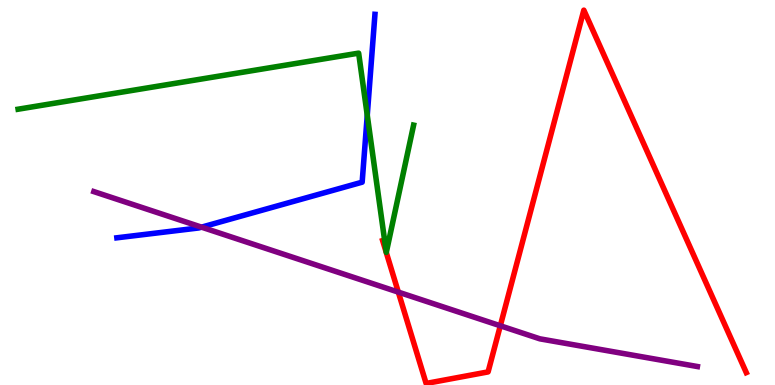[{'lines': ['blue', 'red'], 'intersections': []}, {'lines': ['green', 'red'], 'intersections': []}, {'lines': ['purple', 'red'], 'intersections': [{'x': 5.14, 'y': 2.41}, {'x': 6.46, 'y': 1.54}]}, {'lines': ['blue', 'green'], 'intersections': [{'x': 4.74, 'y': 7.01}]}, {'lines': ['blue', 'purple'], 'intersections': [{'x': 2.6, 'y': 4.1}]}, {'lines': ['green', 'purple'], 'intersections': []}]